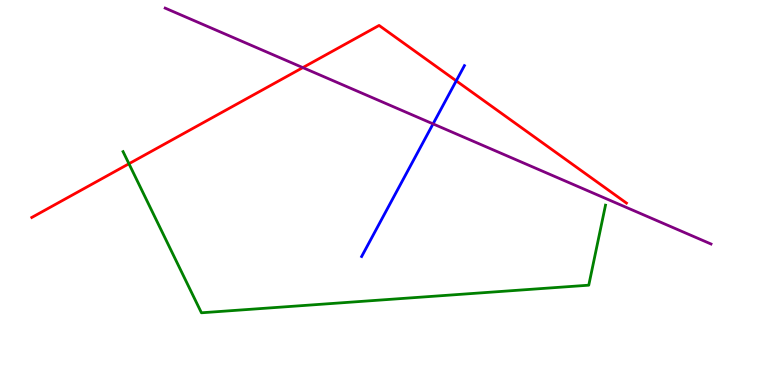[{'lines': ['blue', 'red'], 'intersections': [{'x': 5.89, 'y': 7.9}]}, {'lines': ['green', 'red'], 'intersections': [{'x': 1.66, 'y': 5.75}]}, {'lines': ['purple', 'red'], 'intersections': [{'x': 3.91, 'y': 8.24}]}, {'lines': ['blue', 'green'], 'intersections': []}, {'lines': ['blue', 'purple'], 'intersections': [{'x': 5.59, 'y': 6.78}]}, {'lines': ['green', 'purple'], 'intersections': []}]